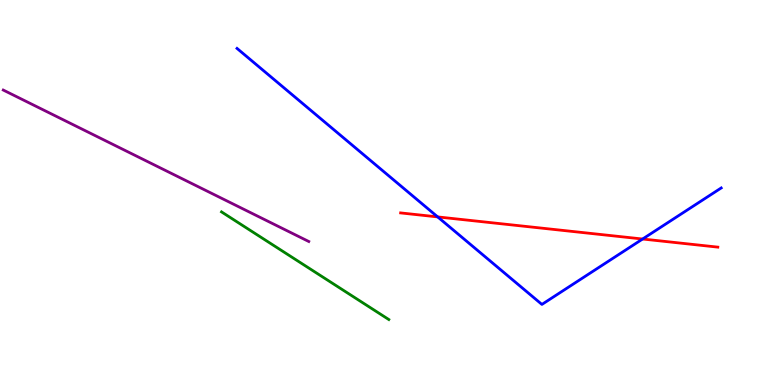[{'lines': ['blue', 'red'], 'intersections': [{'x': 5.65, 'y': 4.37}, {'x': 8.29, 'y': 3.79}]}, {'lines': ['green', 'red'], 'intersections': []}, {'lines': ['purple', 'red'], 'intersections': []}, {'lines': ['blue', 'green'], 'intersections': []}, {'lines': ['blue', 'purple'], 'intersections': []}, {'lines': ['green', 'purple'], 'intersections': []}]